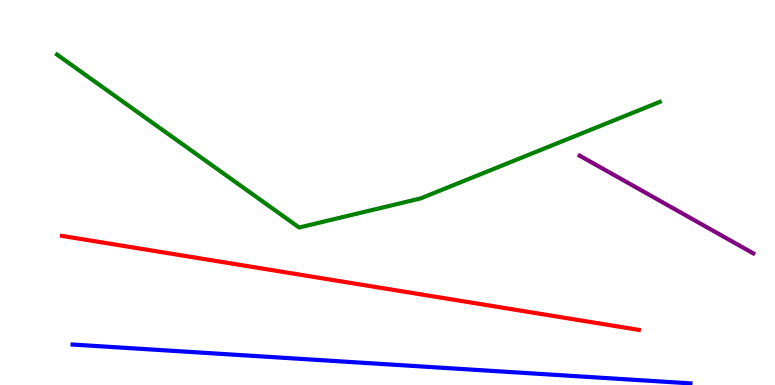[{'lines': ['blue', 'red'], 'intersections': []}, {'lines': ['green', 'red'], 'intersections': []}, {'lines': ['purple', 'red'], 'intersections': []}, {'lines': ['blue', 'green'], 'intersections': []}, {'lines': ['blue', 'purple'], 'intersections': []}, {'lines': ['green', 'purple'], 'intersections': []}]